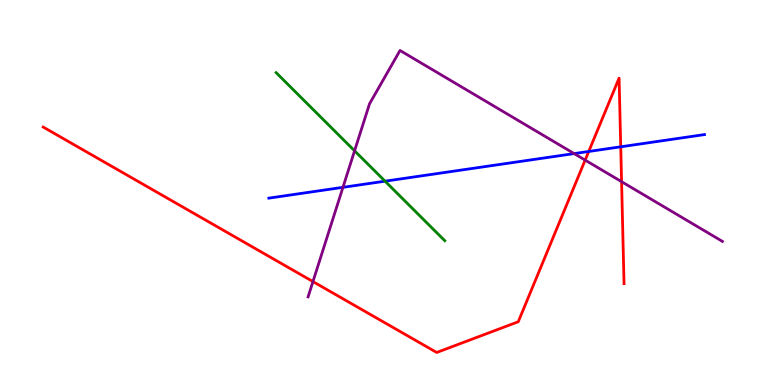[{'lines': ['blue', 'red'], 'intersections': [{'x': 7.6, 'y': 6.07}, {'x': 8.01, 'y': 6.19}]}, {'lines': ['green', 'red'], 'intersections': []}, {'lines': ['purple', 'red'], 'intersections': [{'x': 4.04, 'y': 2.69}, {'x': 7.55, 'y': 5.84}, {'x': 8.02, 'y': 5.28}]}, {'lines': ['blue', 'green'], 'intersections': [{'x': 4.97, 'y': 5.29}]}, {'lines': ['blue', 'purple'], 'intersections': [{'x': 4.43, 'y': 5.13}, {'x': 7.41, 'y': 6.01}]}, {'lines': ['green', 'purple'], 'intersections': [{'x': 4.58, 'y': 6.08}]}]